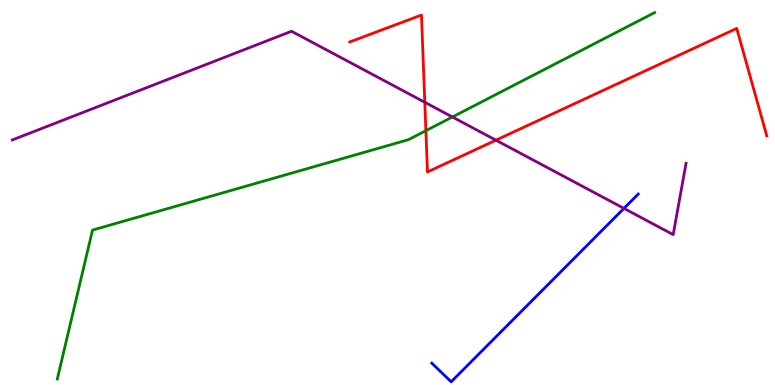[{'lines': ['blue', 'red'], 'intersections': []}, {'lines': ['green', 'red'], 'intersections': [{'x': 5.5, 'y': 6.61}]}, {'lines': ['purple', 'red'], 'intersections': [{'x': 5.48, 'y': 7.34}, {'x': 6.4, 'y': 6.36}]}, {'lines': ['blue', 'green'], 'intersections': []}, {'lines': ['blue', 'purple'], 'intersections': [{'x': 8.05, 'y': 4.59}]}, {'lines': ['green', 'purple'], 'intersections': [{'x': 5.84, 'y': 6.96}]}]